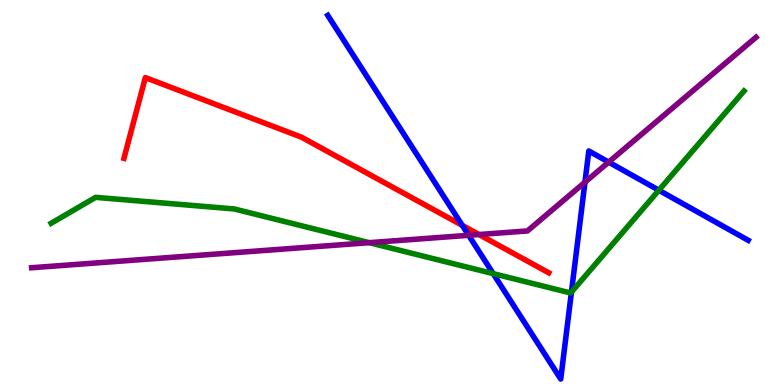[{'lines': ['blue', 'red'], 'intersections': [{'x': 5.96, 'y': 4.15}]}, {'lines': ['green', 'red'], 'intersections': []}, {'lines': ['purple', 'red'], 'intersections': [{'x': 6.18, 'y': 3.91}]}, {'lines': ['blue', 'green'], 'intersections': [{'x': 6.36, 'y': 2.89}, {'x': 7.37, 'y': 2.41}, {'x': 8.5, 'y': 5.06}]}, {'lines': ['blue', 'purple'], 'intersections': [{'x': 6.05, 'y': 3.89}, {'x': 7.55, 'y': 5.27}, {'x': 7.85, 'y': 5.79}]}, {'lines': ['green', 'purple'], 'intersections': [{'x': 4.76, 'y': 3.7}]}]